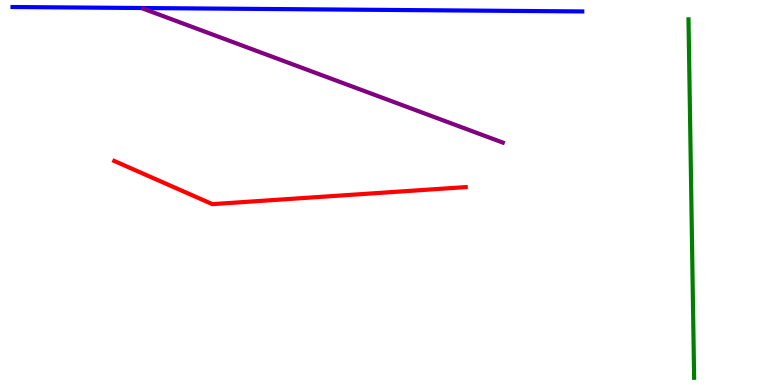[{'lines': ['blue', 'red'], 'intersections': []}, {'lines': ['green', 'red'], 'intersections': []}, {'lines': ['purple', 'red'], 'intersections': []}, {'lines': ['blue', 'green'], 'intersections': []}, {'lines': ['blue', 'purple'], 'intersections': []}, {'lines': ['green', 'purple'], 'intersections': []}]